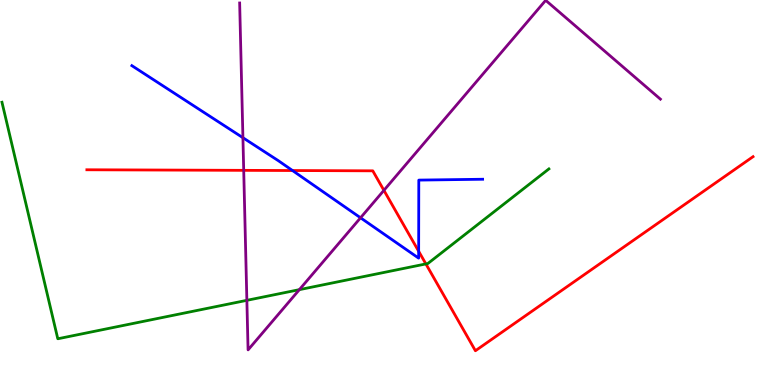[{'lines': ['blue', 'red'], 'intersections': [{'x': 3.77, 'y': 5.57}, {'x': 5.4, 'y': 3.47}]}, {'lines': ['green', 'red'], 'intersections': [{'x': 5.5, 'y': 3.14}]}, {'lines': ['purple', 'red'], 'intersections': [{'x': 3.14, 'y': 5.58}, {'x': 4.95, 'y': 5.06}]}, {'lines': ['blue', 'green'], 'intersections': []}, {'lines': ['blue', 'purple'], 'intersections': [{'x': 3.13, 'y': 6.42}, {'x': 4.65, 'y': 4.34}]}, {'lines': ['green', 'purple'], 'intersections': [{'x': 3.19, 'y': 2.2}, {'x': 3.86, 'y': 2.48}]}]